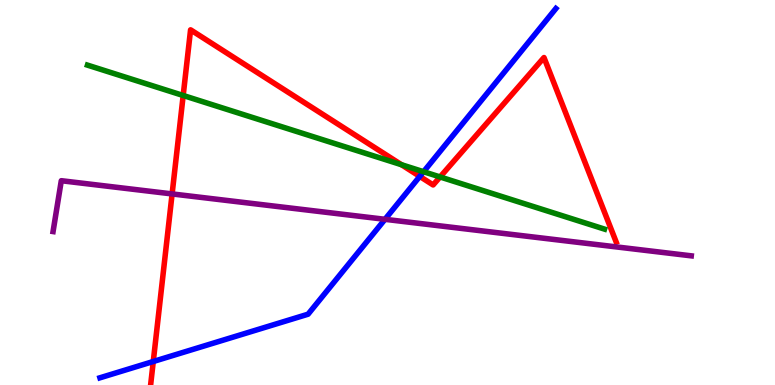[{'lines': ['blue', 'red'], 'intersections': [{'x': 1.98, 'y': 0.61}, {'x': 5.42, 'y': 5.42}]}, {'lines': ['green', 'red'], 'intersections': [{'x': 2.36, 'y': 7.52}, {'x': 5.18, 'y': 5.72}, {'x': 5.68, 'y': 5.4}]}, {'lines': ['purple', 'red'], 'intersections': [{'x': 2.22, 'y': 4.96}]}, {'lines': ['blue', 'green'], 'intersections': [{'x': 5.47, 'y': 5.54}]}, {'lines': ['blue', 'purple'], 'intersections': [{'x': 4.97, 'y': 4.3}]}, {'lines': ['green', 'purple'], 'intersections': []}]